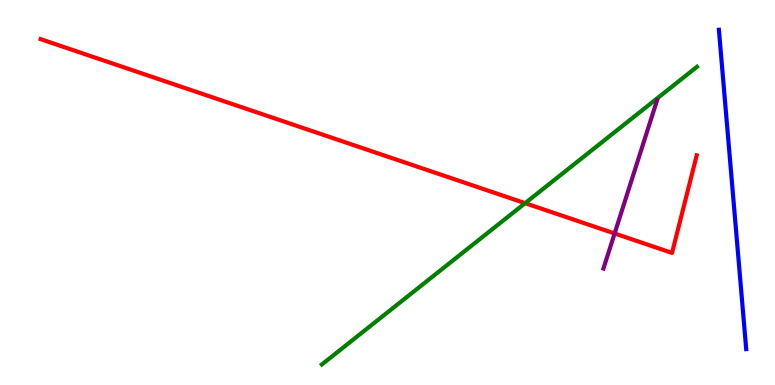[{'lines': ['blue', 'red'], 'intersections': []}, {'lines': ['green', 'red'], 'intersections': [{'x': 6.78, 'y': 4.72}]}, {'lines': ['purple', 'red'], 'intersections': [{'x': 7.93, 'y': 3.94}]}, {'lines': ['blue', 'green'], 'intersections': []}, {'lines': ['blue', 'purple'], 'intersections': []}, {'lines': ['green', 'purple'], 'intersections': []}]